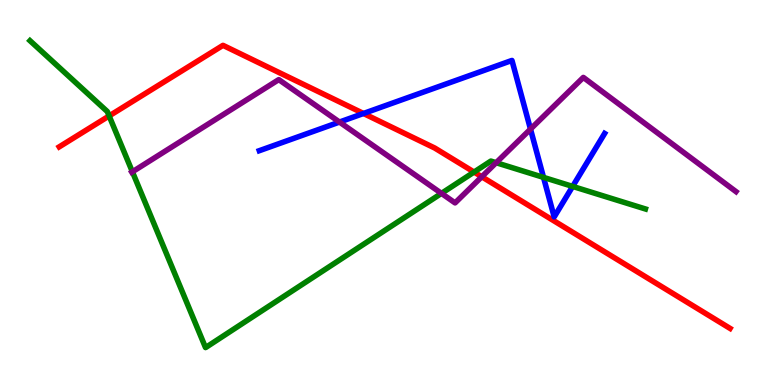[{'lines': ['blue', 'red'], 'intersections': [{'x': 4.69, 'y': 7.05}]}, {'lines': ['green', 'red'], 'intersections': [{'x': 1.41, 'y': 6.99}, {'x': 6.12, 'y': 5.53}]}, {'lines': ['purple', 'red'], 'intersections': [{'x': 6.22, 'y': 5.41}]}, {'lines': ['blue', 'green'], 'intersections': [{'x': 7.01, 'y': 5.39}, {'x': 7.39, 'y': 5.16}]}, {'lines': ['blue', 'purple'], 'intersections': [{'x': 4.38, 'y': 6.83}, {'x': 6.85, 'y': 6.65}]}, {'lines': ['green', 'purple'], 'intersections': [{'x': 1.71, 'y': 5.54}, {'x': 5.7, 'y': 4.98}, {'x': 6.4, 'y': 5.77}]}]